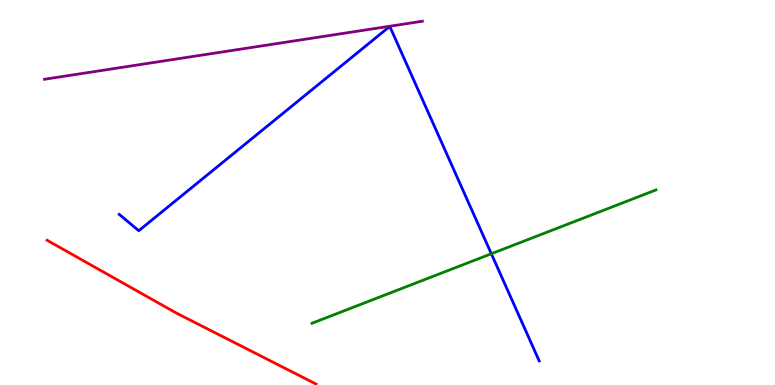[{'lines': ['blue', 'red'], 'intersections': []}, {'lines': ['green', 'red'], 'intersections': []}, {'lines': ['purple', 'red'], 'intersections': []}, {'lines': ['blue', 'green'], 'intersections': [{'x': 6.34, 'y': 3.41}]}, {'lines': ['blue', 'purple'], 'intersections': []}, {'lines': ['green', 'purple'], 'intersections': []}]